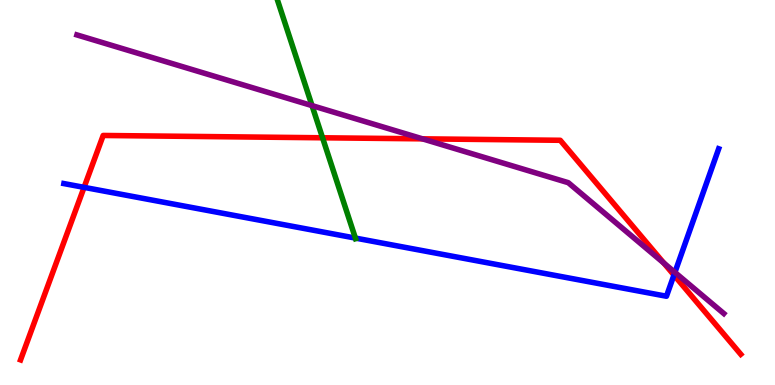[{'lines': ['blue', 'red'], 'intersections': [{'x': 1.08, 'y': 5.13}, {'x': 8.7, 'y': 2.86}]}, {'lines': ['green', 'red'], 'intersections': [{'x': 4.16, 'y': 6.42}]}, {'lines': ['purple', 'red'], 'intersections': [{'x': 5.45, 'y': 6.39}, {'x': 8.57, 'y': 3.17}]}, {'lines': ['blue', 'green'], 'intersections': [{'x': 4.59, 'y': 3.82}]}, {'lines': ['blue', 'purple'], 'intersections': [{'x': 8.71, 'y': 2.92}]}, {'lines': ['green', 'purple'], 'intersections': [{'x': 4.03, 'y': 7.26}]}]